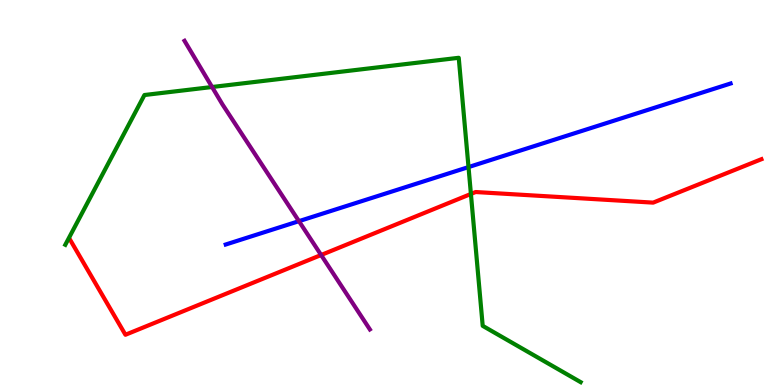[{'lines': ['blue', 'red'], 'intersections': []}, {'lines': ['green', 'red'], 'intersections': [{'x': 6.08, 'y': 4.96}]}, {'lines': ['purple', 'red'], 'intersections': [{'x': 4.14, 'y': 3.38}]}, {'lines': ['blue', 'green'], 'intersections': [{'x': 6.05, 'y': 5.66}]}, {'lines': ['blue', 'purple'], 'intersections': [{'x': 3.86, 'y': 4.26}]}, {'lines': ['green', 'purple'], 'intersections': [{'x': 2.74, 'y': 7.74}]}]